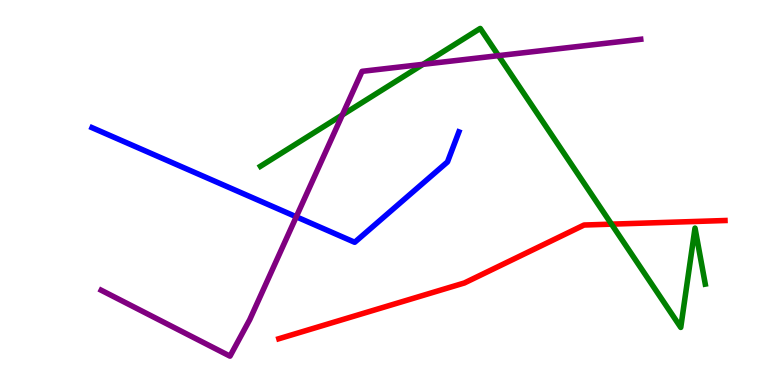[{'lines': ['blue', 'red'], 'intersections': []}, {'lines': ['green', 'red'], 'intersections': [{'x': 7.89, 'y': 4.18}]}, {'lines': ['purple', 'red'], 'intersections': []}, {'lines': ['blue', 'green'], 'intersections': []}, {'lines': ['blue', 'purple'], 'intersections': [{'x': 3.82, 'y': 4.37}]}, {'lines': ['green', 'purple'], 'intersections': [{'x': 4.42, 'y': 7.01}, {'x': 5.46, 'y': 8.33}, {'x': 6.43, 'y': 8.55}]}]